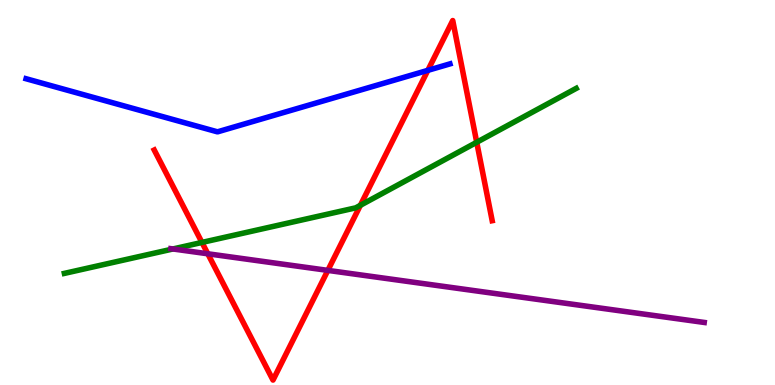[{'lines': ['blue', 'red'], 'intersections': [{'x': 5.52, 'y': 8.17}]}, {'lines': ['green', 'red'], 'intersections': [{'x': 2.61, 'y': 3.7}, {'x': 4.65, 'y': 4.67}, {'x': 6.15, 'y': 6.3}]}, {'lines': ['purple', 'red'], 'intersections': [{'x': 2.68, 'y': 3.41}, {'x': 4.23, 'y': 2.98}]}, {'lines': ['blue', 'green'], 'intersections': []}, {'lines': ['blue', 'purple'], 'intersections': []}, {'lines': ['green', 'purple'], 'intersections': [{'x': 2.23, 'y': 3.53}]}]